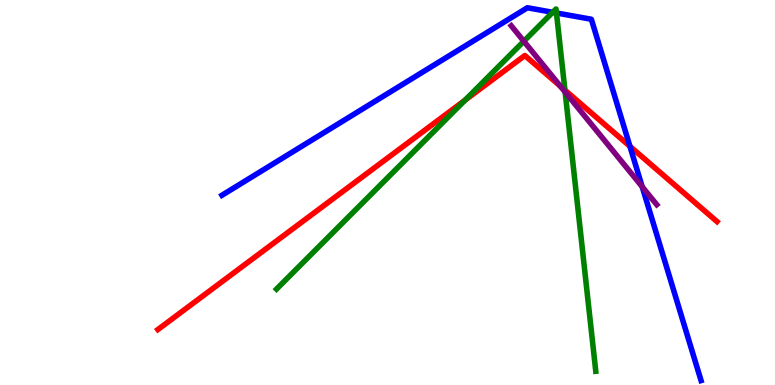[{'lines': ['blue', 'red'], 'intersections': [{'x': 8.13, 'y': 6.2}]}, {'lines': ['green', 'red'], 'intersections': [{'x': 6.0, 'y': 7.4}, {'x': 7.29, 'y': 7.66}]}, {'lines': ['purple', 'red'], 'intersections': [{'x': 7.23, 'y': 7.76}]}, {'lines': ['blue', 'green'], 'intersections': [{'x': 7.13, 'y': 9.68}, {'x': 7.18, 'y': 9.66}]}, {'lines': ['blue', 'purple'], 'intersections': [{'x': 8.29, 'y': 5.15}]}, {'lines': ['green', 'purple'], 'intersections': [{'x': 6.76, 'y': 8.93}, {'x': 7.29, 'y': 7.61}]}]